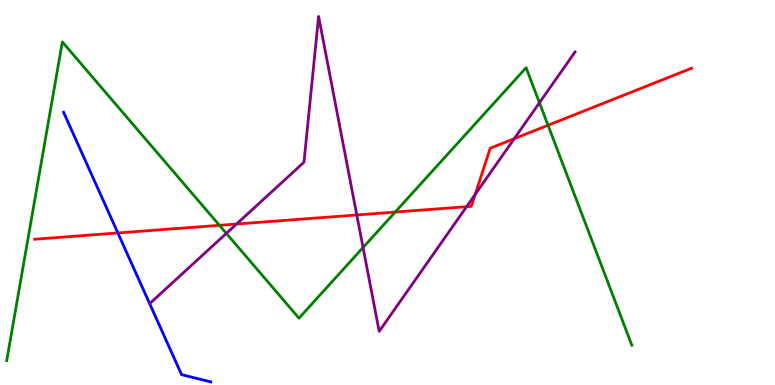[{'lines': ['blue', 'red'], 'intersections': [{'x': 1.52, 'y': 3.95}]}, {'lines': ['green', 'red'], 'intersections': [{'x': 2.83, 'y': 4.15}, {'x': 5.1, 'y': 4.49}, {'x': 7.07, 'y': 6.75}]}, {'lines': ['purple', 'red'], 'intersections': [{'x': 3.05, 'y': 4.18}, {'x': 4.6, 'y': 4.42}, {'x': 6.02, 'y': 4.63}, {'x': 6.13, 'y': 4.95}, {'x': 6.64, 'y': 6.4}]}, {'lines': ['blue', 'green'], 'intersections': []}, {'lines': ['blue', 'purple'], 'intersections': []}, {'lines': ['green', 'purple'], 'intersections': [{'x': 2.92, 'y': 3.94}, {'x': 4.68, 'y': 3.57}, {'x': 6.96, 'y': 7.33}]}]